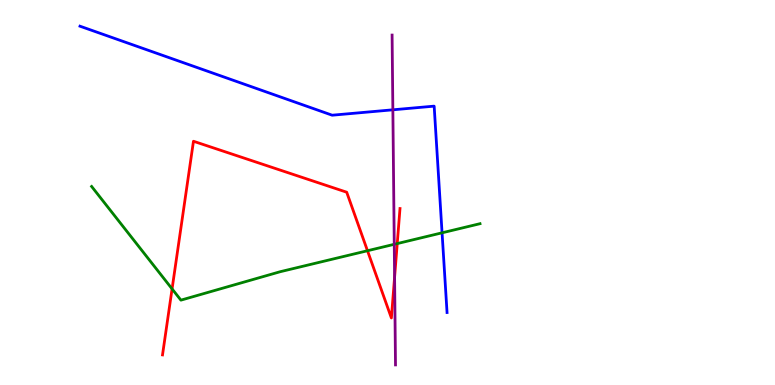[{'lines': ['blue', 'red'], 'intersections': []}, {'lines': ['green', 'red'], 'intersections': [{'x': 2.22, 'y': 2.5}, {'x': 4.74, 'y': 3.49}, {'x': 5.13, 'y': 3.67}]}, {'lines': ['purple', 'red'], 'intersections': [{'x': 5.09, 'y': 2.8}]}, {'lines': ['blue', 'green'], 'intersections': [{'x': 5.7, 'y': 3.95}]}, {'lines': ['blue', 'purple'], 'intersections': [{'x': 5.07, 'y': 7.15}]}, {'lines': ['green', 'purple'], 'intersections': [{'x': 5.09, 'y': 3.65}]}]